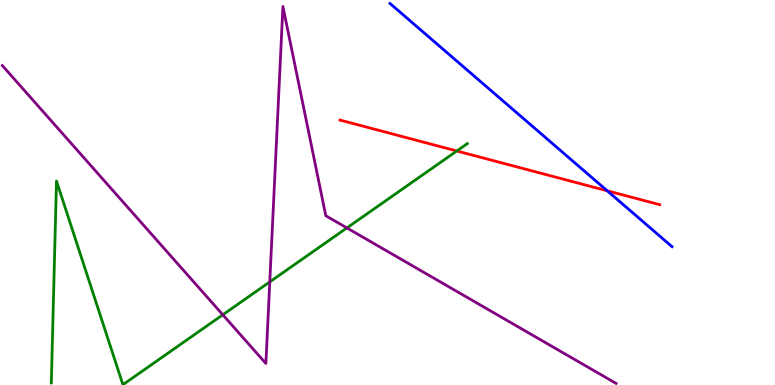[{'lines': ['blue', 'red'], 'intersections': [{'x': 7.84, 'y': 5.04}]}, {'lines': ['green', 'red'], 'intersections': [{'x': 5.89, 'y': 6.08}]}, {'lines': ['purple', 'red'], 'intersections': []}, {'lines': ['blue', 'green'], 'intersections': []}, {'lines': ['blue', 'purple'], 'intersections': []}, {'lines': ['green', 'purple'], 'intersections': [{'x': 2.87, 'y': 1.82}, {'x': 3.48, 'y': 2.68}, {'x': 4.48, 'y': 4.08}]}]